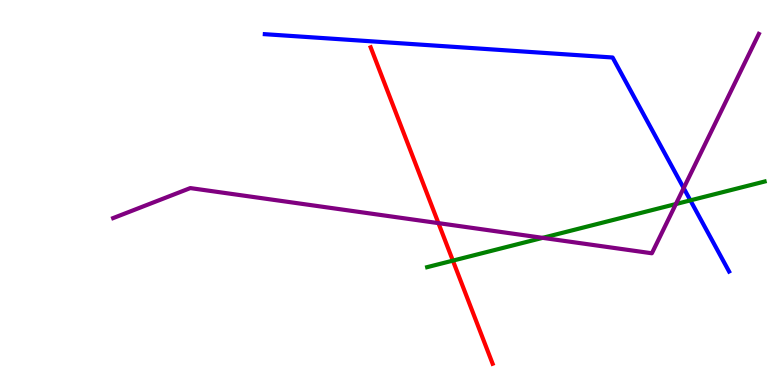[{'lines': ['blue', 'red'], 'intersections': []}, {'lines': ['green', 'red'], 'intersections': [{'x': 5.84, 'y': 3.23}]}, {'lines': ['purple', 'red'], 'intersections': [{'x': 5.66, 'y': 4.2}]}, {'lines': ['blue', 'green'], 'intersections': [{'x': 8.91, 'y': 4.8}]}, {'lines': ['blue', 'purple'], 'intersections': [{'x': 8.82, 'y': 5.12}]}, {'lines': ['green', 'purple'], 'intersections': [{'x': 7.0, 'y': 3.82}, {'x': 8.72, 'y': 4.7}]}]